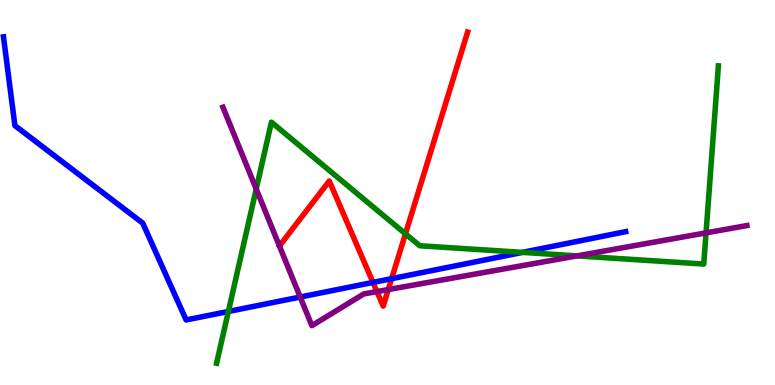[{'lines': ['blue', 'red'], 'intersections': [{'x': 4.81, 'y': 2.66}, {'x': 5.05, 'y': 2.76}]}, {'lines': ['green', 'red'], 'intersections': [{'x': 5.23, 'y': 3.93}]}, {'lines': ['purple', 'red'], 'intersections': [{'x': 4.86, 'y': 2.43}, {'x': 5.01, 'y': 2.48}]}, {'lines': ['blue', 'green'], 'intersections': [{'x': 2.95, 'y': 1.91}, {'x': 6.74, 'y': 3.44}]}, {'lines': ['blue', 'purple'], 'intersections': [{'x': 3.87, 'y': 2.28}]}, {'lines': ['green', 'purple'], 'intersections': [{'x': 3.31, 'y': 5.09}, {'x': 7.44, 'y': 3.35}, {'x': 9.11, 'y': 3.95}]}]